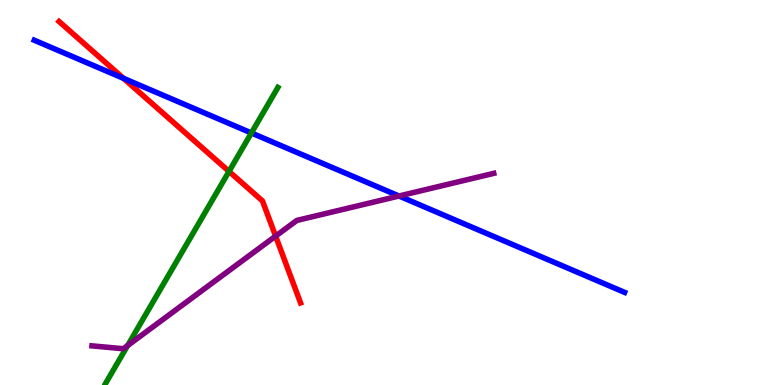[{'lines': ['blue', 'red'], 'intersections': [{'x': 1.59, 'y': 7.97}]}, {'lines': ['green', 'red'], 'intersections': [{'x': 2.96, 'y': 5.55}]}, {'lines': ['purple', 'red'], 'intersections': [{'x': 3.56, 'y': 3.87}]}, {'lines': ['blue', 'green'], 'intersections': [{'x': 3.24, 'y': 6.55}]}, {'lines': ['blue', 'purple'], 'intersections': [{'x': 5.15, 'y': 4.91}]}, {'lines': ['green', 'purple'], 'intersections': [{'x': 1.65, 'y': 1.02}]}]